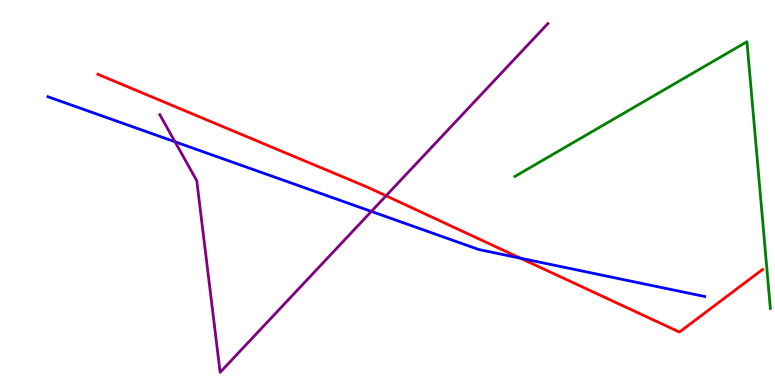[{'lines': ['blue', 'red'], 'intersections': [{'x': 6.72, 'y': 3.29}]}, {'lines': ['green', 'red'], 'intersections': []}, {'lines': ['purple', 'red'], 'intersections': [{'x': 4.98, 'y': 4.91}]}, {'lines': ['blue', 'green'], 'intersections': []}, {'lines': ['blue', 'purple'], 'intersections': [{'x': 2.26, 'y': 6.32}, {'x': 4.79, 'y': 4.51}]}, {'lines': ['green', 'purple'], 'intersections': []}]